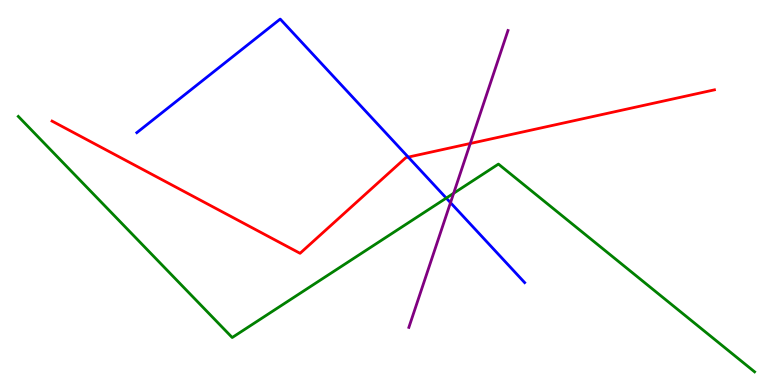[{'lines': ['blue', 'red'], 'intersections': [{'x': 5.27, 'y': 5.92}]}, {'lines': ['green', 'red'], 'intersections': []}, {'lines': ['purple', 'red'], 'intersections': [{'x': 6.07, 'y': 6.27}]}, {'lines': ['blue', 'green'], 'intersections': [{'x': 5.76, 'y': 4.85}]}, {'lines': ['blue', 'purple'], 'intersections': [{'x': 5.81, 'y': 4.74}]}, {'lines': ['green', 'purple'], 'intersections': [{'x': 5.85, 'y': 4.98}]}]